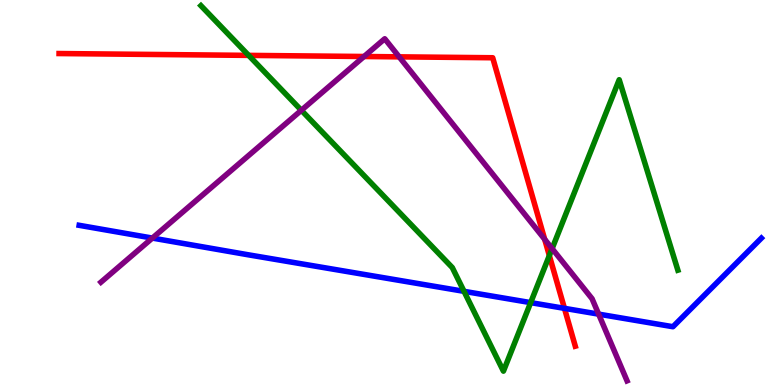[{'lines': ['blue', 'red'], 'intersections': [{'x': 7.28, 'y': 1.99}]}, {'lines': ['green', 'red'], 'intersections': [{'x': 3.21, 'y': 8.56}, {'x': 7.09, 'y': 3.36}]}, {'lines': ['purple', 'red'], 'intersections': [{'x': 4.7, 'y': 8.53}, {'x': 5.15, 'y': 8.52}, {'x': 7.03, 'y': 3.78}]}, {'lines': ['blue', 'green'], 'intersections': [{'x': 5.99, 'y': 2.43}, {'x': 6.85, 'y': 2.14}]}, {'lines': ['blue', 'purple'], 'intersections': [{'x': 1.97, 'y': 3.82}, {'x': 7.72, 'y': 1.84}]}, {'lines': ['green', 'purple'], 'intersections': [{'x': 3.89, 'y': 7.14}, {'x': 7.12, 'y': 3.54}]}]